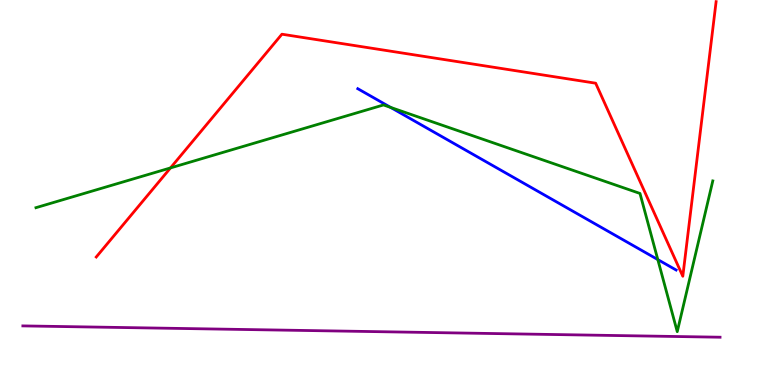[{'lines': ['blue', 'red'], 'intersections': []}, {'lines': ['green', 'red'], 'intersections': [{'x': 2.2, 'y': 5.64}]}, {'lines': ['purple', 'red'], 'intersections': []}, {'lines': ['blue', 'green'], 'intersections': [{'x': 5.04, 'y': 7.21}, {'x': 8.49, 'y': 3.26}]}, {'lines': ['blue', 'purple'], 'intersections': []}, {'lines': ['green', 'purple'], 'intersections': []}]